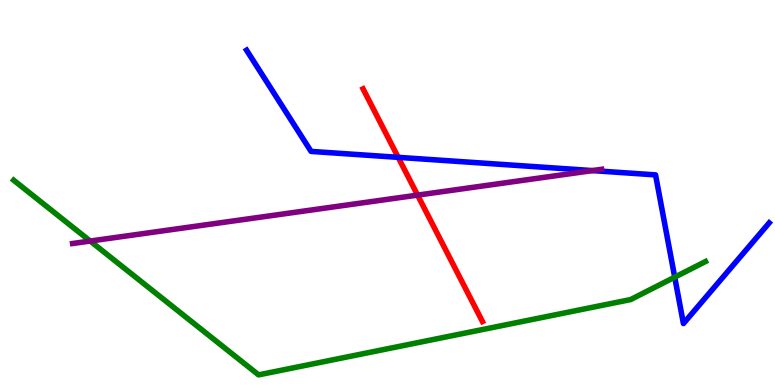[{'lines': ['blue', 'red'], 'intersections': [{'x': 5.14, 'y': 5.91}]}, {'lines': ['green', 'red'], 'intersections': []}, {'lines': ['purple', 'red'], 'intersections': [{'x': 5.39, 'y': 4.93}]}, {'lines': ['blue', 'green'], 'intersections': [{'x': 8.71, 'y': 2.8}]}, {'lines': ['blue', 'purple'], 'intersections': [{'x': 7.64, 'y': 5.57}]}, {'lines': ['green', 'purple'], 'intersections': [{'x': 1.16, 'y': 3.74}]}]